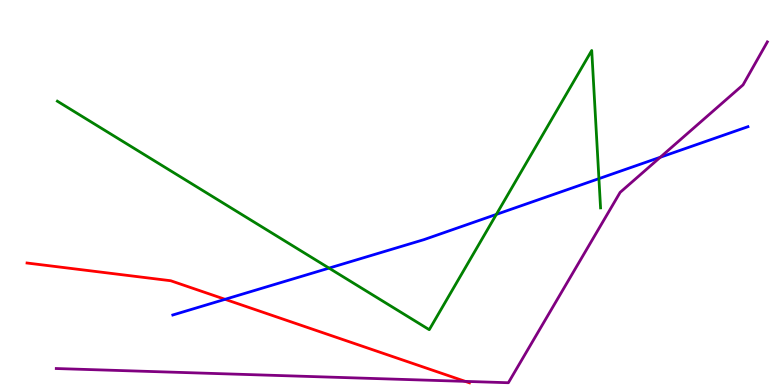[{'lines': ['blue', 'red'], 'intersections': [{'x': 2.9, 'y': 2.23}]}, {'lines': ['green', 'red'], 'intersections': []}, {'lines': ['purple', 'red'], 'intersections': [{'x': 6.0, 'y': 0.0941}]}, {'lines': ['blue', 'green'], 'intersections': [{'x': 4.25, 'y': 3.04}, {'x': 6.4, 'y': 4.43}, {'x': 7.73, 'y': 5.36}]}, {'lines': ['blue', 'purple'], 'intersections': [{'x': 8.52, 'y': 5.92}]}, {'lines': ['green', 'purple'], 'intersections': []}]